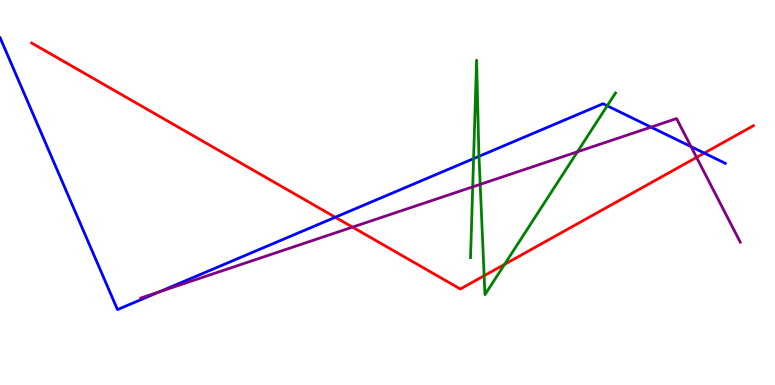[{'lines': ['blue', 'red'], 'intersections': [{'x': 4.33, 'y': 4.36}, {'x': 9.09, 'y': 6.02}]}, {'lines': ['green', 'red'], 'intersections': [{'x': 6.25, 'y': 2.84}, {'x': 6.51, 'y': 3.13}]}, {'lines': ['purple', 'red'], 'intersections': [{'x': 4.55, 'y': 4.1}, {'x': 8.99, 'y': 5.91}]}, {'lines': ['blue', 'green'], 'intersections': [{'x': 6.11, 'y': 5.88}, {'x': 6.18, 'y': 5.94}, {'x': 7.84, 'y': 7.25}]}, {'lines': ['blue', 'purple'], 'intersections': [{'x': 2.06, 'y': 2.42}, {'x': 8.4, 'y': 6.7}, {'x': 8.92, 'y': 6.19}]}, {'lines': ['green', 'purple'], 'intersections': [{'x': 6.1, 'y': 5.15}, {'x': 6.2, 'y': 5.21}, {'x': 7.45, 'y': 6.06}]}]